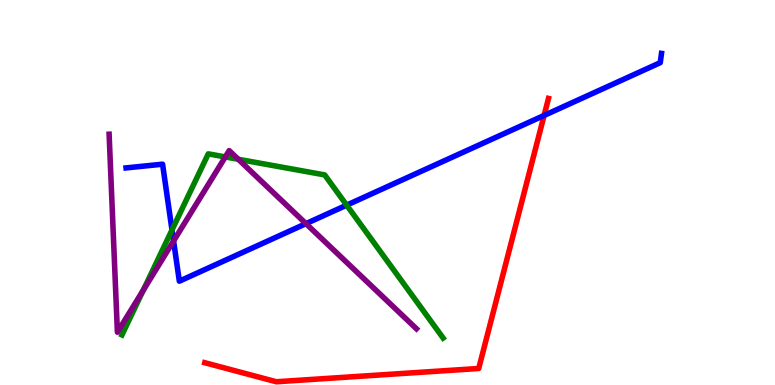[{'lines': ['blue', 'red'], 'intersections': [{'x': 7.02, 'y': 7.0}]}, {'lines': ['green', 'red'], 'intersections': []}, {'lines': ['purple', 'red'], 'intersections': []}, {'lines': ['blue', 'green'], 'intersections': [{'x': 2.22, 'y': 4.03}, {'x': 4.47, 'y': 4.67}]}, {'lines': ['blue', 'purple'], 'intersections': [{'x': 2.24, 'y': 3.74}, {'x': 3.95, 'y': 4.19}]}, {'lines': ['green', 'purple'], 'intersections': [{'x': 1.85, 'y': 2.46}, {'x': 2.91, 'y': 5.92}, {'x': 3.07, 'y': 5.86}]}]